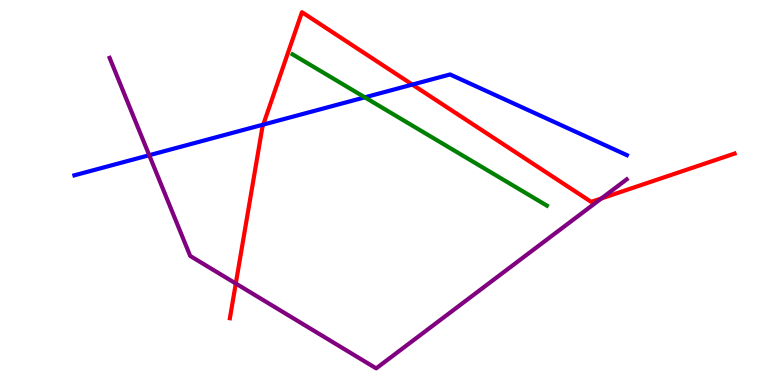[{'lines': ['blue', 'red'], 'intersections': [{'x': 3.4, 'y': 6.76}, {'x': 5.32, 'y': 7.8}]}, {'lines': ['green', 'red'], 'intersections': []}, {'lines': ['purple', 'red'], 'intersections': [{'x': 3.04, 'y': 2.64}, {'x': 7.76, 'y': 4.85}]}, {'lines': ['blue', 'green'], 'intersections': [{'x': 4.71, 'y': 7.47}]}, {'lines': ['blue', 'purple'], 'intersections': [{'x': 1.93, 'y': 5.97}]}, {'lines': ['green', 'purple'], 'intersections': []}]